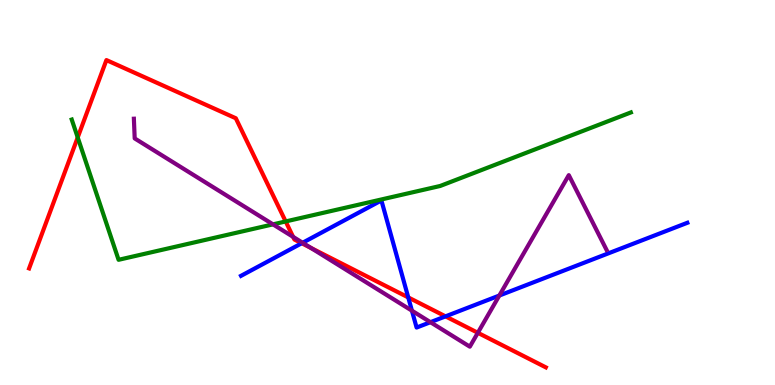[{'lines': ['blue', 'red'], 'intersections': [{'x': 3.89, 'y': 3.68}, {'x': 5.27, 'y': 2.27}, {'x': 5.75, 'y': 1.78}]}, {'lines': ['green', 'red'], 'intersections': [{'x': 1.0, 'y': 6.43}, {'x': 3.69, 'y': 4.25}]}, {'lines': ['purple', 'red'], 'intersections': [{'x': 3.78, 'y': 3.85}, {'x': 4.01, 'y': 3.56}, {'x': 6.17, 'y': 1.36}]}, {'lines': ['blue', 'green'], 'intersections': []}, {'lines': ['blue', 'purple'], 'intersections': [{'x': 3.9, 'y': 3.69}, {'x': 5.32, 'y': 1.93}, {'x': 5.55, 'y': 1.63}, {'x': 6.44, 'y': 2.32}]}, {'lines': ['green', 'purple'], 'intersections': [{'x': 3.52, 'y': 4.17}]}]